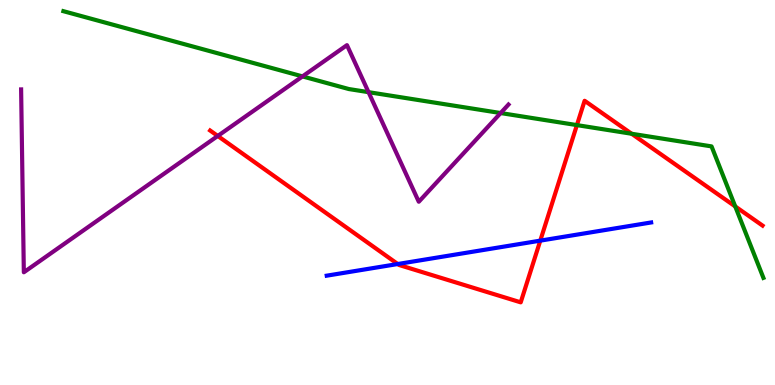[{'lines': ['blue', 'red'], 'intersections': [{'x': 5.13, 'y': 3.14}, {'x': 6.97, 'y': 3.75}]}, {'lines': ['green', 'red'], 'intersections': [{'x': 7.44, 'y': 6.75}, {'x': 8.15, 'y': 6.53}, {'x': 9.49, 'y': 4.64}]}, {'lines': ['purple', 'red'], 'intersections': [{'x': 2.81, 'y': 6.47}]}, {'lines': ['blue', 'green'], 'intersections': []}, {'lines': ['blue', 'purple'], 'intersections': []}, {'lines': ['green', 'purple'], 'intersections': [{'x': 3.9, 'y': 8.02}, {'x': 4.76, 'y': 7.61}, {'x': 6.46, 'y': 7.06}]}]